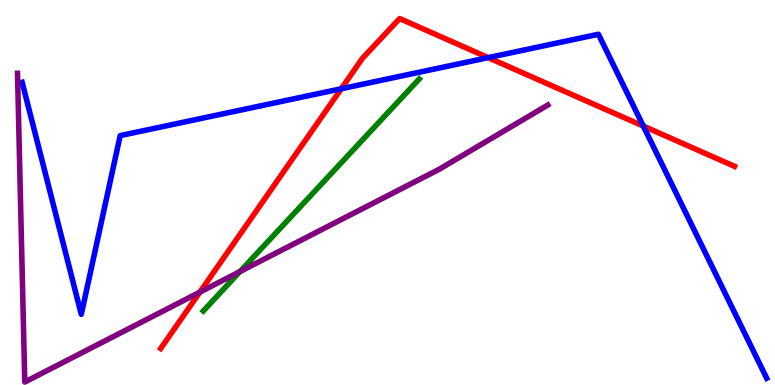[{'lines': ['blue', 'red'], 'intersections': [{'x': 4.4, 'y': 7.69}, {'x': 6.3, 'y': 8.5}, {'x': 8.3, 'y': 6.72}]}, {'lines': ['green', 'red'], 'intersections': []}, {'lines': ['purple', 'red'], 'intersections': [{'x': 2.58, 'y': 2.41}]}, {'lines': ['blue', 'green'], 'intersections': []}, {'lines': ['blue', 'purple'], 'intersections': []}, {'lines': ['green', 'purple'], 'intersections': [{'x': 3.1, 'y': 2.95}]}]